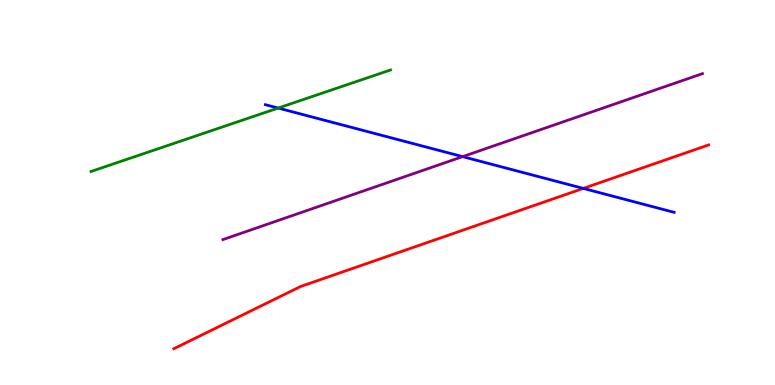[{'lines': ['blue', 'red'], 'intersections': [{'x': 7.53, 'y': 5.11}]}, {'lines': ['green', 'red'], 'intersections': []}, {'lines': ['purple', 'red'], 'intersections': []}, {'lines': ['blue', 'green'], 'intersections': [{'x': 3.59, 'y': 7.19}]}, {'lines': ['blue', 'purple'], 'intersections': [{'x': 5.97, 'y': 5.93}]}, {'lines': ['green', 'purple'], 'intersections': []}]